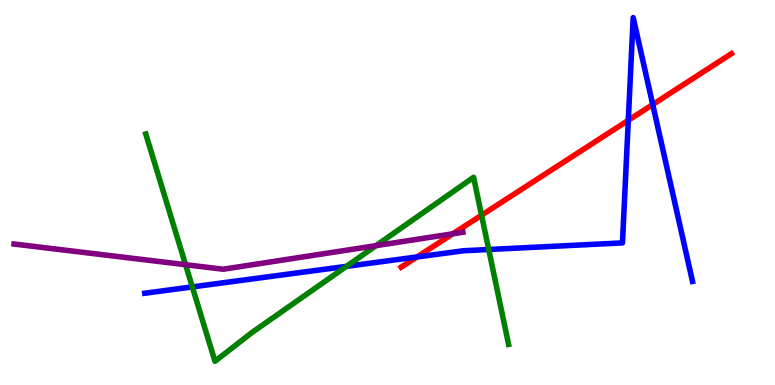[{'lines': ['blue', 'red'], 'intersections': [{'x': 5.38, 'y': 3.33}, {'x': 8.11, 'y': 6.87}, {'x': 8.42, 'y': 7.29}]}, {'lines': ['green', 'red'], 'intersections': [{'x': 6.21, 'y': 4.41}]}, {'lines': ['purple', 'red'], 'intersections': [{'x': 5.84, 'y': 3.93}]}, {'lines': ['blue', 'green'], 'intersections': [{'x': 2.48, 'y': 2.55}, {'x': 4.47, 'y': 3.08}, {'x': 6.31, 'y': 3.52}]}, {'lines': ['blue', 'purple'], 'intersections': []}, {'lines': ['green', 'purple'], 'intersections': [{'x': 2.39, 'y': 3.12}, {'x': 4.85, 'y': 3.62}]}]